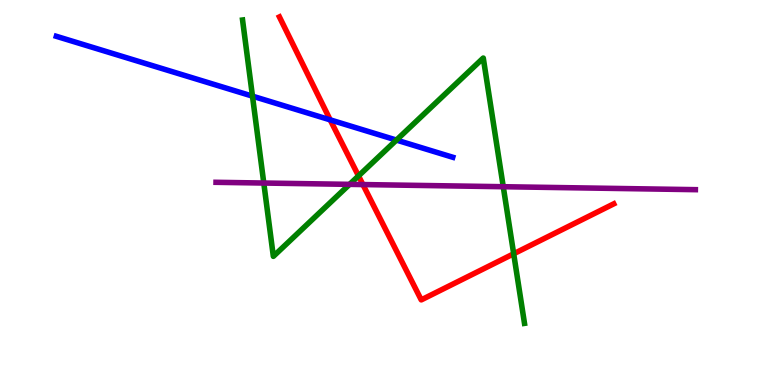[{'lines': ['blue', 'red'], 'intersections': [{'x': 4.26, 'y': 6.89}]}, {'lines': ['green', 'red'], 'intersections': [{'x': 4.63, 'y': 5.43}, {'x': 6.63, 'y': 3.41}]}, {'lines': ['purple', 'red'], 'intersections': [{'x': 4.68, 'y': 5.21}]}, {'lines': ['blue', 'green'], 'intersections': [{'x': 3.26, 'y': 7.5}, {'x': 5.12, 'y': 6.36}]}, {'lines': ['blue', 'purple'], 'intersections': []}, {'lines': ['green', 'purple'], 'intersections': [{'x': 3.4, 'y': 5.25}, {'x': 4.51, 'y': 5.21}, {'x': 6.49, 'y': 5.15}]}]